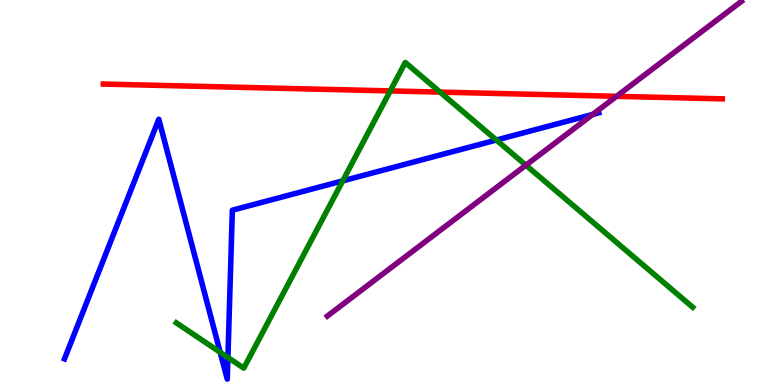[{'lines': ['blue', 'red'], 'intersections': []}, {'lines': ['green', 'red'], 'intersections': [{'x': 5.04, 'y': 7.64}, {'x': 5.68, 'y': 7.61}]}, {'lines': ['purple', 'red'], 'intersections': [{'x': 7.96, 'y': 7.5}]}, {'lines': ['blue', 'green'], 'intersections': [{'x': 2.84, 'y': 0.85}, {'x': 2.94, 'y': 0.715}, {'x': 4.42, 'y': 5.3}, {'x': 6.4, 'y': 6.36}]}, {'lines': ['blue', 'purple'], 'intersections': [{'x': 7.65, 'y': 7.03}]}, {'lines': ['green', 'purple'], 'intersections': [{'x': 6.79, 'y': 5.71}]}]